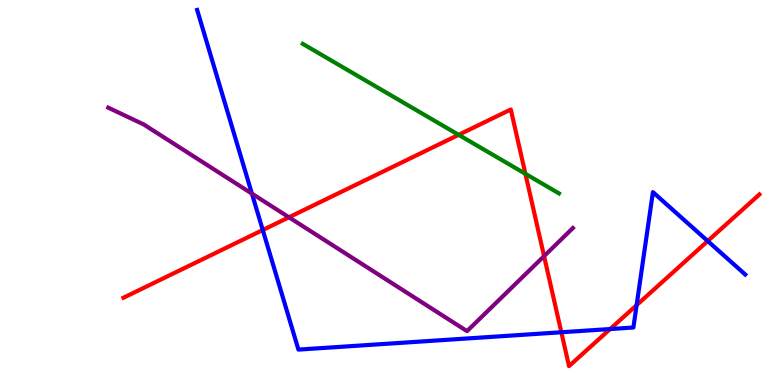[{'lines': ['blue', 'red'], 'intersections': [{'x': 3.39, 'y': 4.03}, {'x': 7.24, 'y': 1.37}, {'x': 7.87, 'y': 1.45}, {'x': 8.21, 'y': 2.07}, {'x': 9.13, 'y': 3.74}]}, {'lines': ['green', 'red'], 'intersections': [{'x': 5.92, 'y': 6.5}, {'x': 6.78, 'y': 5.49}]}, {'lines': ['purple', 'red'], 'intersections': [{'x': 3.73, 'y': 4.36}, {'x': 7.02, 'y': 3.35}]}, {'lines': ['blue', 'green'], 'intersections': []}, {'lines': ['blue', 'purple'], 'intersections': [{'x': 3.25, 'y': 4.97}]}, {'lines': ['green', 'purple'], 'intersections': []}]